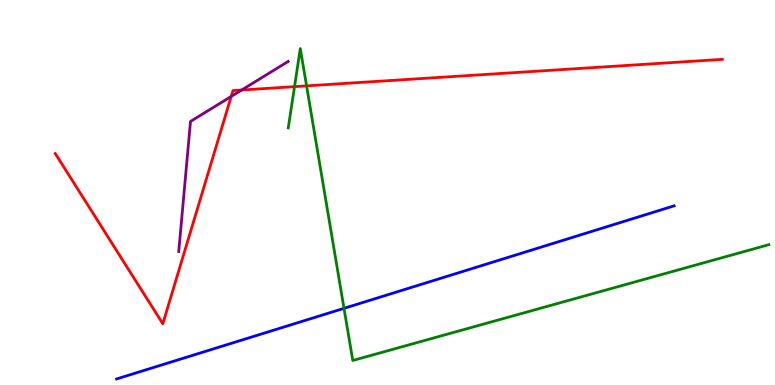[{'lines': ['blue', 'red'], 'intersections': []}, {'lines': ['green', 'red'], 'intersections': [{'x': 3.8, 'y': 7.75}, {'x': 3.96, 'y': 7.77}]}, {'lines': ['purple', 'red'], 'intersections': [{'x': 2.98, 'y': 7.49}, {'x': 3.12, 'y': 7.66}]}, {'lines': ['blue', 'green'], 'intersections': [{'x': 4.44, 'y': 1.99}]}, {'lines': ['blue', 'purple'], 'intersections': []}, {'lines': ['green', 'purple'], 'intersections': []}]